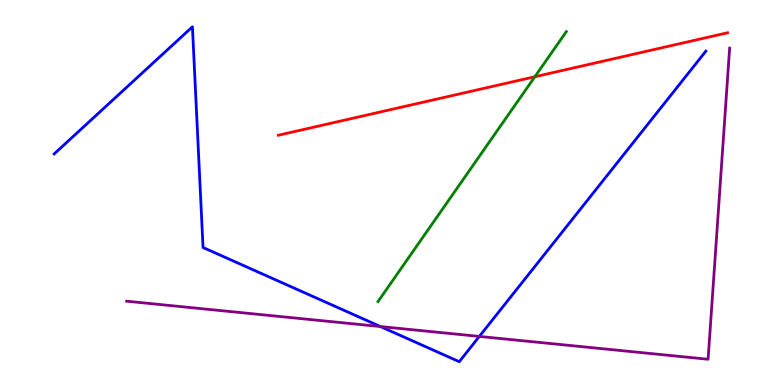[{'lines': ['blue', 'red'], 'intersections': []}, {'lines': ['green', 'red'], 'intersections': [{'x': 6.9, 'y': 8.01}]}, {'lines': ['purple', 'red'], 'intersections': []}, {'lines': ['blue', 'green'], 'intersections': []}, {'lines': ['blue', 'purple'], 'intersections': [{'x': 4.91, 'y': 1.52}, {'x': 6.18, 'y': 1.26}]}, {'lines': ['green', 'purple'], 'intersections': []}]